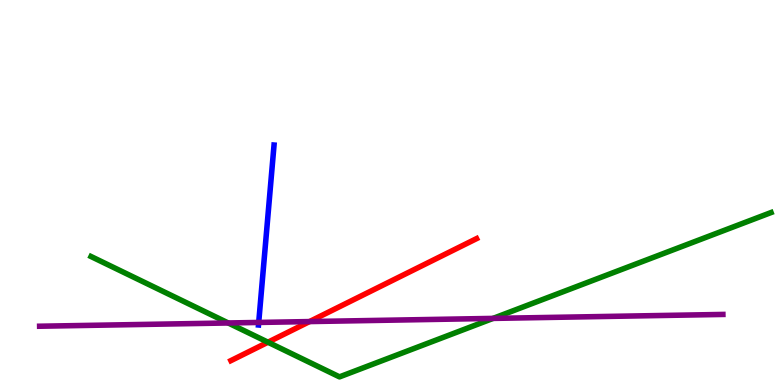[{'lines': ['blue', 'red'], 'intersections': []}, {'lines': ['green', 'red'], 'intersections': [{'x': 3.46, 'y': 1.11}]}, {'lines': ['purple', 'red'], 'intersections': [{'x': 3.99, 'y': 1.65}]}, {'lines': ['blue', 'green'], 'intersections': []}, {'lines': ['blue', 'purple'], 'intersections': [{'x': 3.34, 'y': 1.62}]}, {'lines': ['green', 'purple'], 'intersections': [{'x': 2.94, 'y': 1.61}, {'x': 6.36, 'y': 1.73}]}]